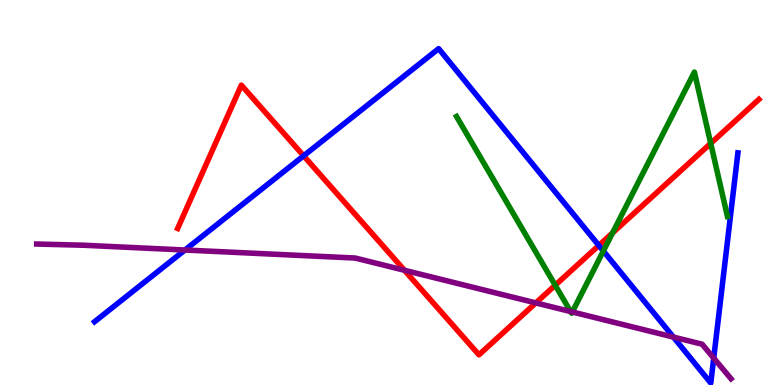[{'lines': ['blue', 'red'], 'intersections': [{'x': 3.92, 'y': 5.95}, {'x': 7.73, 'y': 3.62}]}, {'lines': ['green', 'red'], 'intersections': [{'x': 7.16, 'y': 2.59}, {'x': 7.9, 'y': 3.95}, {'x': 9.17, 'y': 6.28}]}, {'lines': ['purple', 'red'], 'intersections': [{'x': 5.22, 'y': 2.98}, {'x': 6.91, 'y': 2.13}]}, {'lines': ['blue', 'green'], 'intersections': [{'x': 7.79, 'y': 3.48}]}, {'lines': ['blue', 'purple'], 'intersections': [{'x': 2.39, 'y': 3.51}, {'x': 8.69, 'y': 1.24}, {'x': 9.21, 'y': 0.699}]}, {'lines': ['green', 'purple'], 'intersections': [{'x': 7.36, 'y': 1.91}, {'x': 7.38, 'y': 1.9}]}]